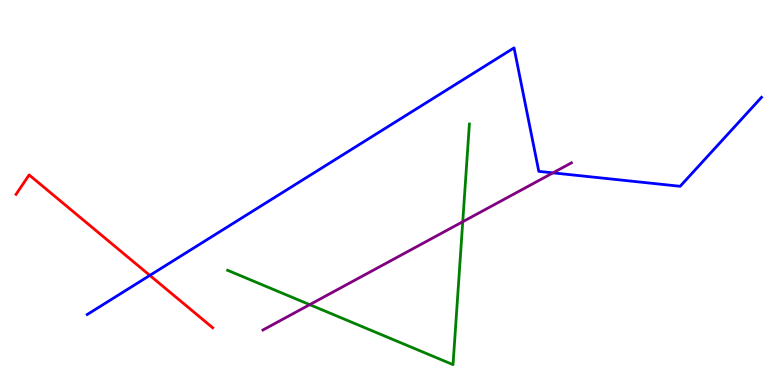[{'lines': ['blue', 'red'], 'intersections': [{'x': 1.93, 'y': 2.85}]}, {'lines': ['green', 'red'], 'intersections': []}, {'lines': ['purple', 'red'], 'intersections': []}, {'lines': ['blue', 'green'], 'intersections': []}, {'lines': ['blue', 'purple'], 'intersections': [{'x': 7.13, 'y': 5.51}]}, {'lines': ['green', 'purple'], 'intersections': [{'x': 4.0, 'y': 2.09}, {'x': 5.97, 'y': 4.24}]}]